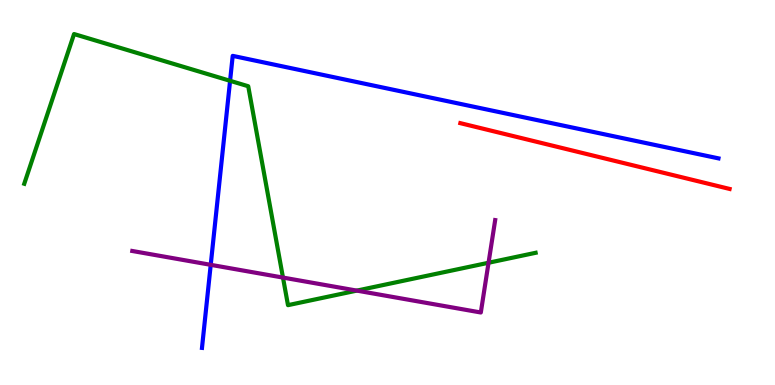[{'lines': ['blue', 'red'], 'intersections': []}, {'lines': ['green', 'red'], 'intersections': []}, {'lines': ['purple', 'red'], 'intersections': []}, {'lines': ['blue', 'green'], 'intersections': [{'x': 2.97, 'y': 7.9}]}, {'lines': ['blue', 'purple'], 'intersections': [{'x': 2.72, 'y': 3.12}]}, {'lines': ['green', 'purple'], 'intersections': [{'x': 3.65, 'y': 2.79}, {'x': 4.6, 'y': 2.45}, {'x': 6.3, 'y': 3.18}]}]